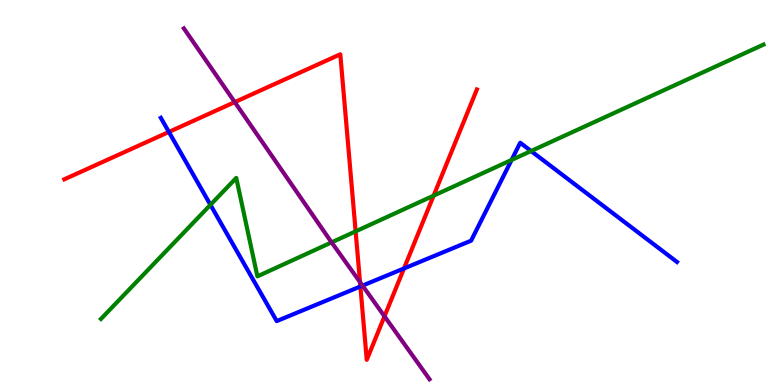[{'lines': ['blue', 'red'], 'intersections': [{'x': 2.18, 'y': 6.57}, {'x': 4.65, 'y': 2.56}, {'x': 5.21, 'y': 3.03}]}, {'lines': ['green', 'red'], 'intersections': [{'x': 4.59, 'y': 3.99}, {'x': 5.6, 'y': 4.92}]}, {'lines': ['purple', 'red'], 'intersections': [{'x': 3.03, 'y': 7.35}, {'x': 4.65, 'y': 2.67}, {'x': 4.96, 'y': 1.78}]}, {'lines': ['blue', 'green'], 'intersections': [{'x': 2.72, 'y': 4.68}, {'x': 6.6, 'y': 5.85}, {'x': 6.85, 'y': 6.08}]}, {'lines': ['blue', 'purple'], 'intersections': [{'x': 4.68, 'y': 2.58}]}, {'lines': ['green', 'purple'], 'intersections': [{'x': 4.28, 'y': 3.7}]}]